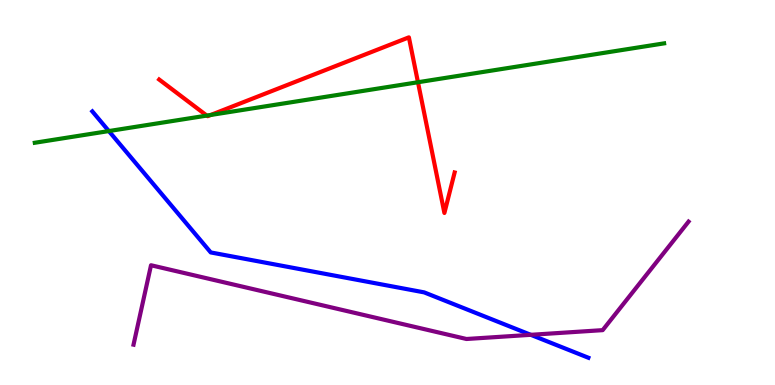[{'lines': ['blue', 'red'], 'intersections': []}, {'lines': ['green', 'red'], 'intersections': [{'x': 2.67, 'y': 7.0}, {'x': 2.72, 'y': 7.01}, {'x': 5.39, 'y': 7.86}]}, {'lines': ['purple', 'red'], 'intersections': []}, {'lines': ['blue', 'green'], 'intersections': [{'x': 1.4, 'y': 6.6}]}, {'lines': ['blue', 'purple'], 'intersections': [{'x': 6.85, 'y': 1.3}]}, {'lines': ['green', 'purple'], 'intersections': []}]